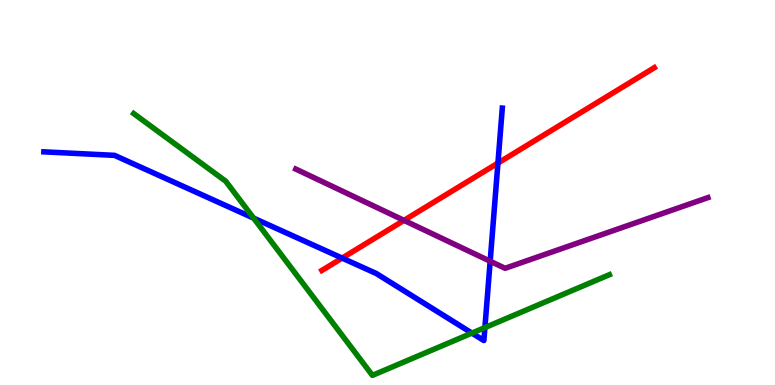[{'lines': ['blue', 'red'], 'intersections': [{'x': 4.41, 'y': 3.3}, {'x': 6.43, 'y': 5.76}]}, {'lines': ['green', 'red'], 'intersections': []}, {'lines': ['purple', 'red'], 'intersections': [{'x': 5.21, 'y': 4.28}]}, {'lines': ['blue', 'green'], 'intersections': [{'x': 3.27, 'y': 4.33}, {'x': 6.09, 'y': 1.35}, {'x': 6.26, 'y': 1.49}]}, {'lines': ['blue', 'purple'], 'intersections': [{'x': 6.32, 'y': 3.21}]}, {'lines': ['green', 'purple'], 'intersections': []}]